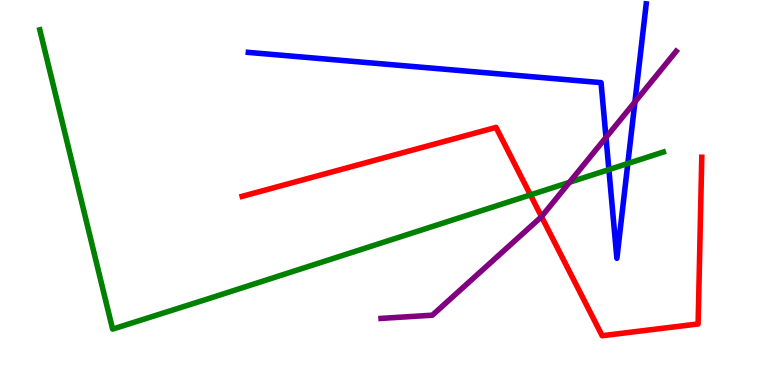[{'lines': ['blue', 'red'], 'intersections': []}, {'lines': ['green', 'red'], 'intersections': [{'x': 6.84, 'y': 4.94}]}, {'lines': ['purple', 'red'], 'intersections': [{'x': 6.99, 'y': 4.37}]}, {'lines': ['blue', 'green'], 'intersections': [{'x': 7.86, 'y': 5.59}, {'x': 8.1, 'y': 5.75}]}, {'lines': ['blue', 'purple'], 'intersections': [{'x': 7.82, 'y': 6.43}, {'x': 8.19, 'y': 7.35}]}, {'lines': ['green', 'purple'], 'intersections': [{'x': 7.35, 'y': 5.26}]}]